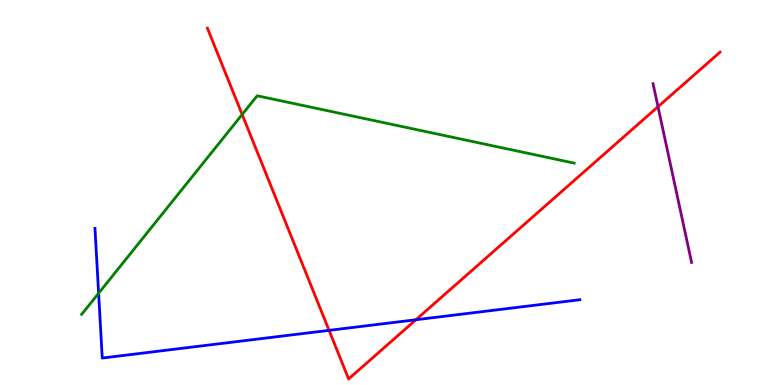[{'lines': ['blue', 'red'], 'intersections': [{'x': 4.25, 'y': 1.42}, {'x': 5.37, 'y': 1.69}]}, {'lines': ['green', 'red'], 'intersections': [{'x': 3.12, 'y': 7.03}]}, {'lines': ['purple', 'red'], 'intersections': [{'x': 8.49, 'y': 7.23}]}, {'lines': ['blue', 'green'], 'intersections': [{'x': 1.27, 'y': 2.38}]}, {'lines': ['blue', 'purple'], 'intersections': []}, {'lines': ['green', 'purple'], 'intersections': []}]